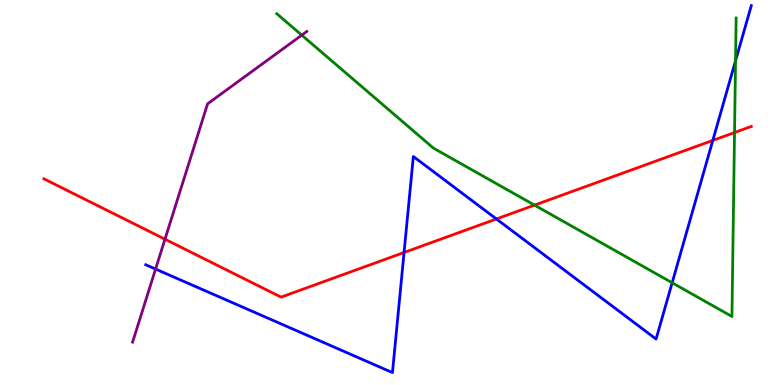[{'lines': ['blue', 'red'], 'intersections': [{'x': 5.21, 'y': 3.44}, {'x': 6.41, 'y': 4.31}, {'x': 9.2, 'y': 6.35}]}, {'lines': ['green', 'red'], 'intersections': [{'x': 6.9, 'y': 4.67}, {'x': 9.48, 'y': 6.56}]}, {'lines': ['purple', 'red'], 'intersections': [{'x': 2.13, 'y': 3.79}]}, {'lines': ['blue', 'green'], 'intersections': [{'x': 8.67, 'y': 2.66}, {'x': 9.49, 'y': 8.42}]}, {'lines': ['blue', 'purple'], 'intersections': [{'x': 2.01, 'y': 3.01}]}, {'lines': ['green', 'purple'], 'intersections': [{'x': 3.89, 'y': 9.09}]}]